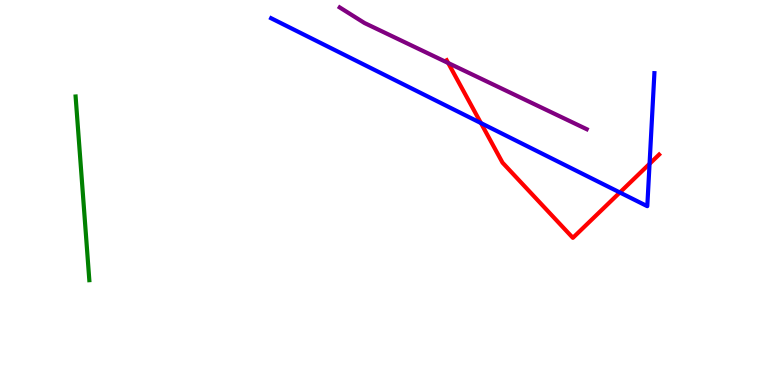[{'lines': ['blue', 'red'], 'intersections': [{'x': 6.21, 'y': 6.8}, {'x': 8.0, 'y': 5.0}, {'x': 8.38, 'y': 5.75}]}, {'lines': ['green', 'red'], 'intersections': []}, {'lines': ['purple', 'red'], 'intersections': [{'x': 5.78, 'y': 8.36}]}, {'lines': ['blue', 'green'], 'intersections': []}, {'lines': ['blue', 'purple'], 'intersections': []}, {'lines': ['green', 'purple'], 'intersections': []}]